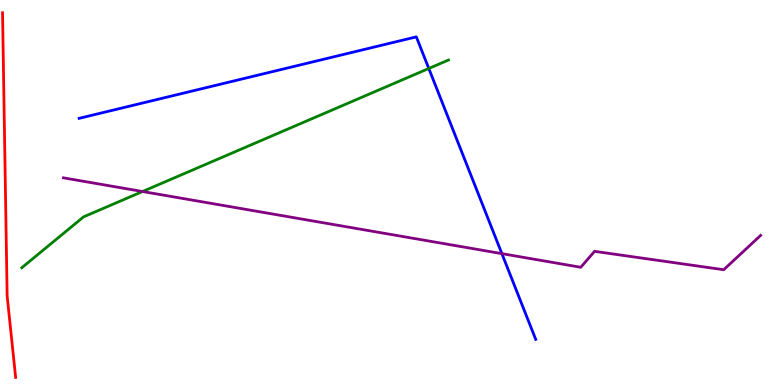[{'lines': ['blue', 'red'], 'intersections': []}, {'lines': ['green', 'red'], 'intersections': []}, {'lines': ['purple', 'red'], 'intersections': []}, {'lines': ['blue', 'green'], 'intersections': [{'x': 5.53, 'y': 8.22}]}, {'lines': ['blue', 'purple'], 'intersections': [{'x': 6.48, 'y': 3.41}]}, {'lines': ['green', 'purple'], 'intersections': [{'x': 1.84, 'y': 5.03}]}]